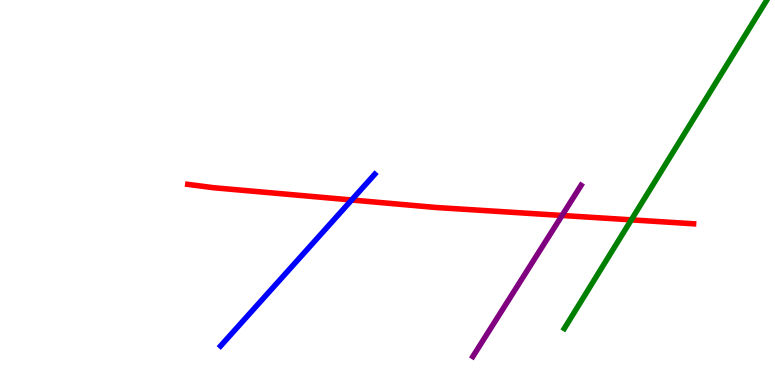[{'lines': ['blue', 'red'], 'intersections': [{'x': 4.54, 'y': 4.81}]}, {'lines': ['green', 'red'], 'intersections': [{'x': 8.15, 'y': 4.29}]}, {'lines': ['purple', 'red'], 'intersections': [{'x': 7.25, 'y': 4.4}]}, {'lines': ['blue', 'green'], 'intersections': []}, {'lines': ['blue', 'purple'], 'intersections': []}, {'lines': ['green', 'purple'], 'intersections': []}]